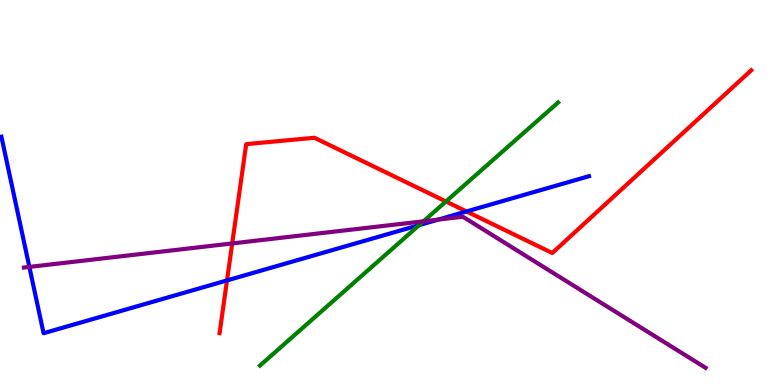[{'lines': ['blue', 'red'], 'intersections': [{'x': 2.93, 'y': 2.72}, {'x': 6.02, 'y': 4.51}]}, {'lines': ['green', 'red'], 'intersections': [{'x': 5.75, 'y': 4.77}]}, {'lines': ['purple', 'red'], 'intersections': [{'x': 3.0, 'y': 3.68}]}, {'lines': ['blue', 'green'], 'intersections': [{'x': 5.41, 'y': 4.15}]}, {'lines': ['blue', 'purple'], 'intersections': [{'x': 0.379, 'y': 3.07}, {'x': 5.66, 'y': 4.3}]}, {'lines': ['green', 'purple'], 'intersections': [{'x': 5.46, 'y': 4.25}]}]